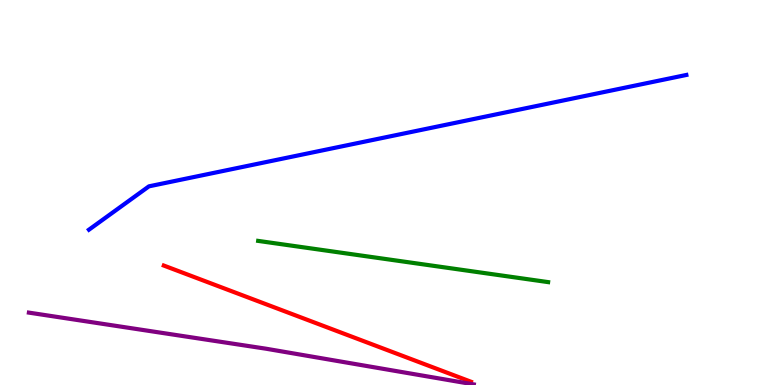[{'lines': ['blue', 'red'], 'intersections': []}, {'lines': ['green', 'red'], 'intersections': []}, {'lines': ['purple', 'red'], 'intersections': []}, {'lines': ['blue', 'green'], 'intersections': []}, {'lines': ['blue', 'purple'], 'intersections': []}, {'lines': ['green', 'purple'], 'intersections': []}]